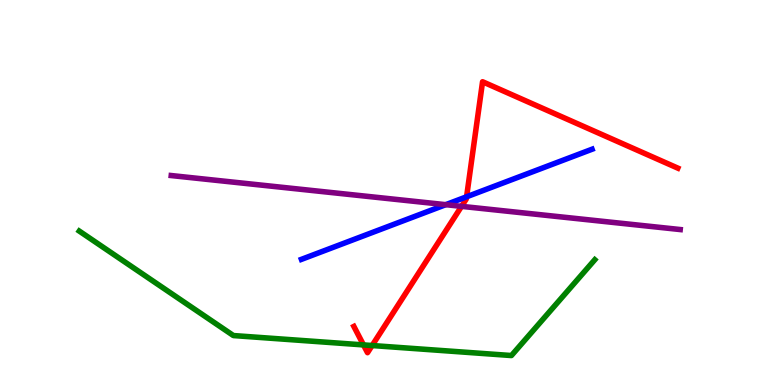[{'lines': ['blue', 'red'], 'intersections': [{'x': 6.02, 'y': 4.89}]}, {'lines': ['green', 'red'], 'intersections': [{'x': 4.69, 'y': 1.04}, {'x': 4.8, 'y': 1.03}]}, {'lines': ['purple', 'red'], 'intersections': [{'x': 5.96, 'y': 4.64}]}, {'lines': ['blue', 'green'], 'intersections': []}, {'lines': ['blue', 'purple'], 'intersections': [{'x': 5.75, 'y': 4.68}]}, {'lines': ['green', 'purple'], 'intersections': []}]